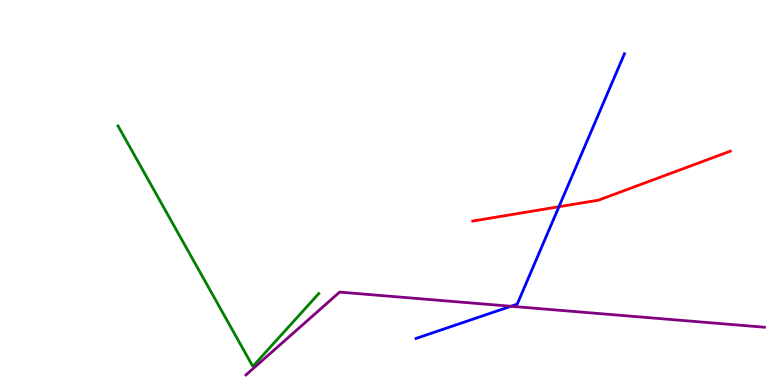[{'lines': ['blue', 'red'], 'intersections': [{'x': 7.21, 'y': 4.63}]}, {'lines': ['green', 'red'], 'intersections': []}, {'lines': ['purple', 'red'], 'intersections': []}, {'lines': ['blue', 'green'], 'intersections': []}, {'lines': ['blue', 'purple'], 'intersections': [{'x': 6.59, 'y': 2.04}]}, {'lines': ['green', 'purple'], 'intersections': []}]